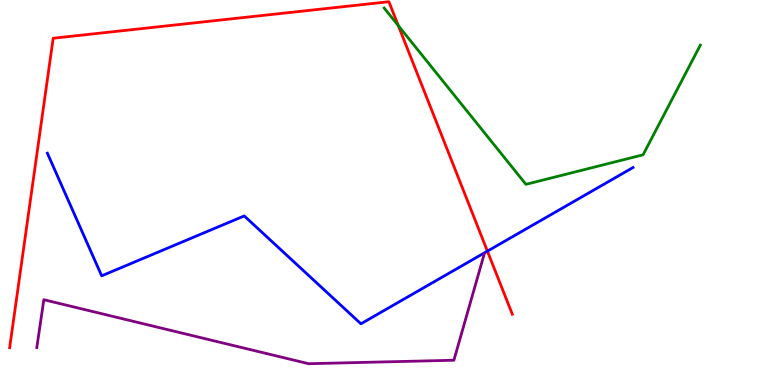[{'lines': ['blue', 'red'], 'intersections': [{'x': 6.29, 'y': 3.48}]}, {'lines': ['green', 'red'], 'intersections': [{'x': 5.14, 'y': 9.33}]}, {'lines': ['purple', 'red'], 'intersections': []}, {'lines': ['blue', 'green'], 'intersections': []}, {'lines': ['blue', 'purple'], 'intersections': []}, {'lines': ['green', 'purple'], 'intersections': []}]